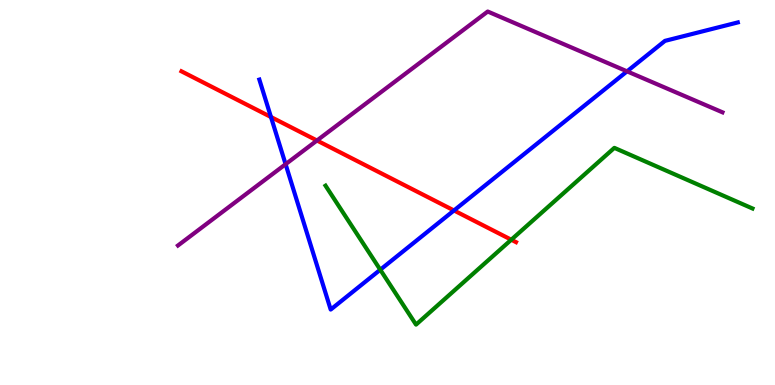[{'lines': ['blue', 'red'], 'intersections': [{'x': 3.5, 'y': 6.96}, {'x': 5.86, 'y': 4.53}]}, {'lines': ['green', 'red'], 'intersections': [{'x': 6.6, 'y': 3.77}]}, {'lines': ['purple', 'red'], 'intersections': [{'x': 4.09, 'y': 6.35}]}, {'lines': ['blue', 'green'], 'intersections': [{'x': 4.91, 'y': 2.99}]}, {'lines': ['blue', 'purple'], 'intersections': [{'x': 3.69, 'y': 5.74}, {'x': 8.09, 'y': 8.15}]}, {'lines': ['green', 'purple'], 'intersections': []}]